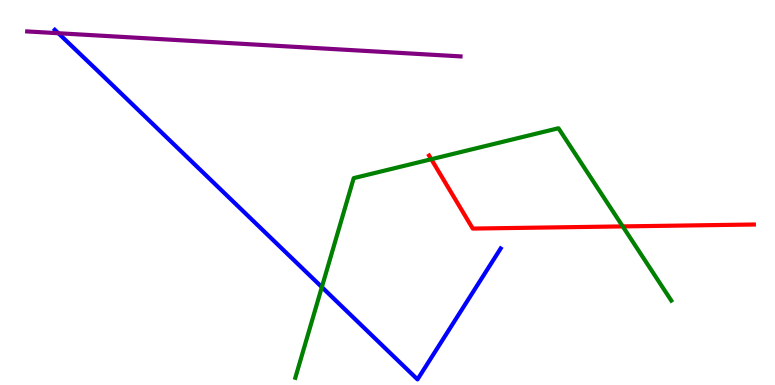[{'lines': ['blue', 'red'], 'intersections': []}, {'lines': ['green', 'red'], 'intersections': [{'x': 5.56, 'y': 5.86}, {'x': 8.04, 'y': 4.12}]}, {'lines': ['purple', 'red'], 'intersections': []}, {'lines': ['blue', 'green'], 'intersections': [{'x': 4.15, 'y': 2.54}]}, {'lines': ['blue', 'purple'], 'intersections': [{'x': 0.753, 'y': 9.14}]}, {'lines': ['green', 'purple'], 'intersections': []}]